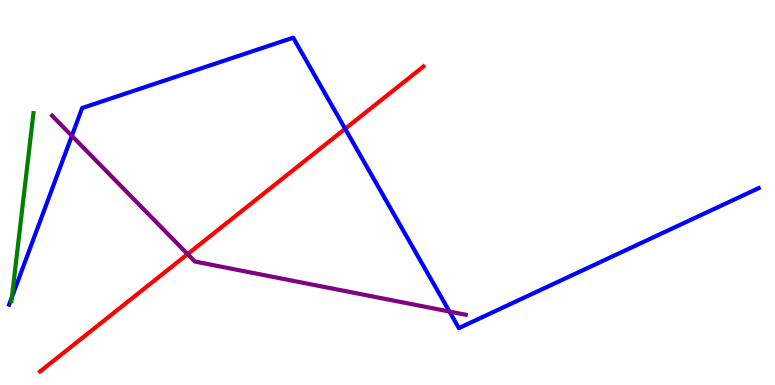[{'lines': ['blue', 'red'], 'intersections': [{'x': 4.45, 'y': 6.66}]}, {'lines': ['green', 'red'], 'intersections': []}, {'lines': ['purple', 'red'], 'intersections': [{'x': 2.42, 'y': 3.4}]}, {'lines': ['blue', 'green'], 'intersections': [{'x': 0.154, 'y': 2.28}]}, {'lines': ['blue', 'purple'], 'intersections': [{'x': 0.927, 'y': 6.47}, {'x': 5.8, 'y': 1.91}]}, {'lines': ['green', 'purple'], 'intersections': []}]